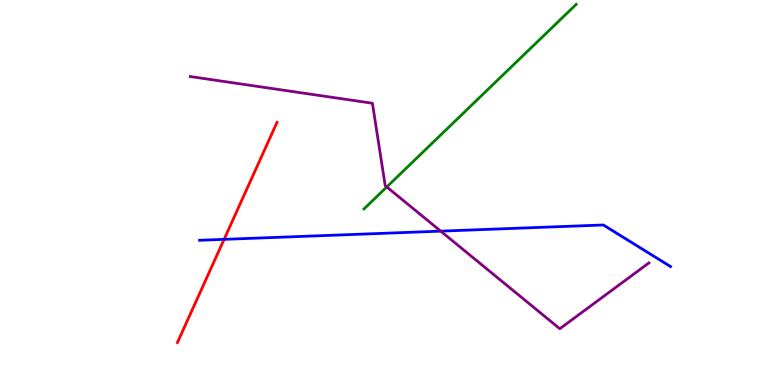[{'lines': ['blue', 'red'], 'intersections': [{'x': 2.89, 'y': 3.78}]}, {'lines': ['green', 'red'], 'intersections': []}, {'lines': ['purple', 'red'], 'intersections': []}, {'lines': ['blue', 'green'], 'intersections': []}, {'lines': ['blue', 'purple'], 'intersections': [{'x': 5.69, 'y': 4.0}]}, {'lines': ['green', 'purple'], 'intersections': [{'x': 4.99, 'y': 5.14}]}]